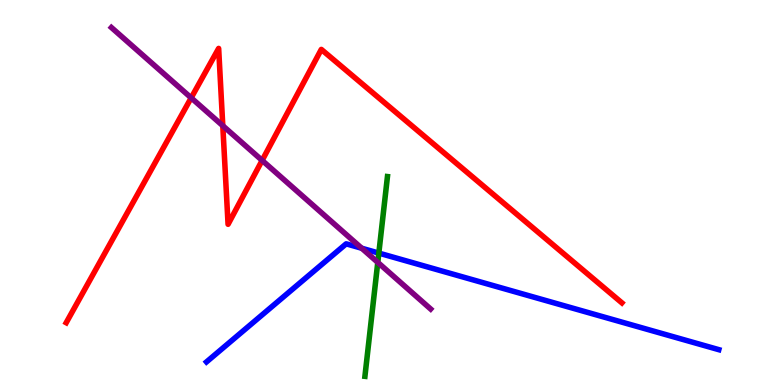[{'lines': ['blue', 'red'], 'intersections': []}, {'lines': ['green', 'red'], 'intersections': []}, {'lines': ['purple', 'red'], 'intersections': [{'x': 2.47, 'y': 7.46}, {'x': 2.87, 'y': 6.73}, {'x': 3.38, 'y': 5.83}]}, {'lines': ['blue', 'green'], 'intersections': [{'x': 4.89, 'y': 3.43}]}, {'lines': ['blue', 'purple'], 'intersections': [{'x': 4.67, 'y': 3.55}]}, {'lines': ['green', 'purple'], 'intersections': [{'x': 4.87, 'y': 3.18}]}]